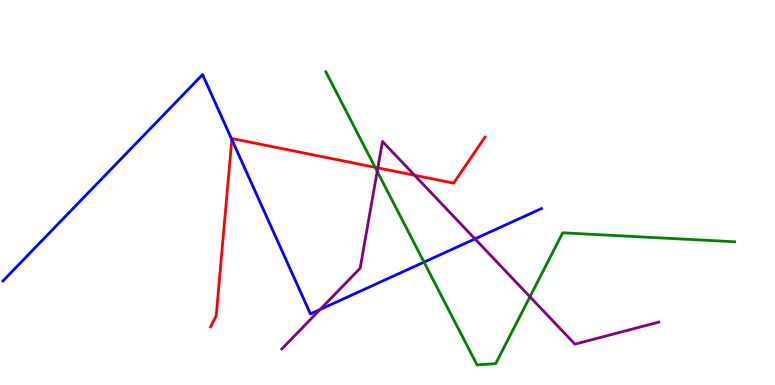[{'lines': ['blue', 'red'], 'intersections': [{'x': 2.99, 'y': 6.38}]}, {'lines': ['green', 'red'], 'intersections': [{'x': 4.84, 'y': 5.65}]}, {'lines': ['purple', 'red'], 'intersections': [{'x': 4.88, 'y': 5.64}, {'x': 5.35, 'y': 5.45}]}, {'lines': ['blue', 'green'], 'intersections': [{'x': 5.47, 'y': 3.19}]}, {'lines': ['blue', 'purple'], 'intersections': [{'x': 4.13, 'y': 1.96}, {'x': 6.13, 'y': 3.8}]}, {'lines': ['green', 'purple'], 'intersections': [{'x': 4.87, 'y': 5.55}, {'x': 6.84, 'y': 2.29}]}]